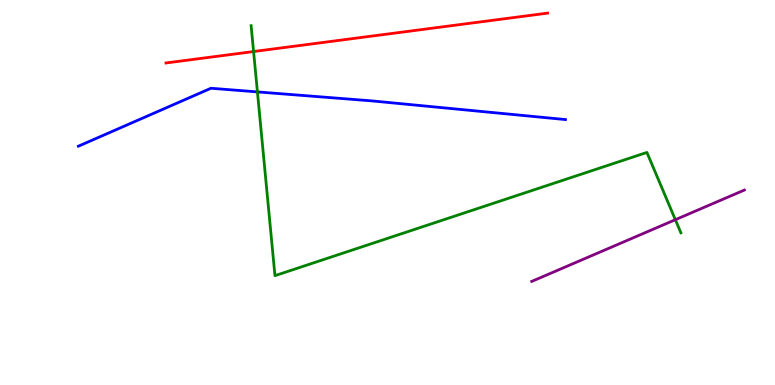[{'lines': ['blue', 'red'], 'intersections': []}, {'lines': ['green', 'red'], 'intersections': [{'x': 3.27, 'y': 8.66}]}, {'lines': ['purple', 'red'], 'intersections': []}, {'lines': ['blue', 'green'], 'intersections': [{'x': 3.32, 'y': 7.61}]}, {'lines': ['blue', 'purple'], 'intersections': []}, {'lines': ['green', 'purple'], 'intersections': [{'x': 8.71, 'y': 4.29}]}]